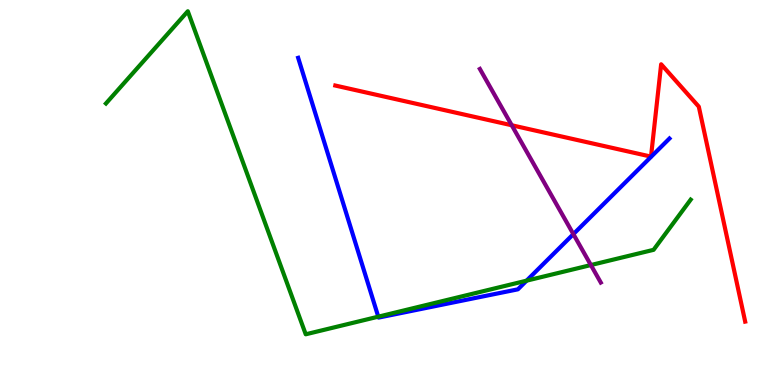[{'lines': ['blue', 'red'], 'intersections': []}, {'lines': ['green', 'red'], 'intersections': []}, {'lines': ['purple', 'red'], 'intersections': [{'x': 6.6, 'y': 6.75}]}, {'lines': ['blue', 'green'], 'intersections': [{'x': 4.88, 'y': 1.77}, {'x': 6.79, 'y': 2.71}]}, {'lines': ['blue', 'purple'], 'intersections': [{'x': 7.4, 'y': 3.92}]}, {'lines': ['green', 'purple'], 'intersections': [{'x': 7.62, 'y': 3.12}]}]